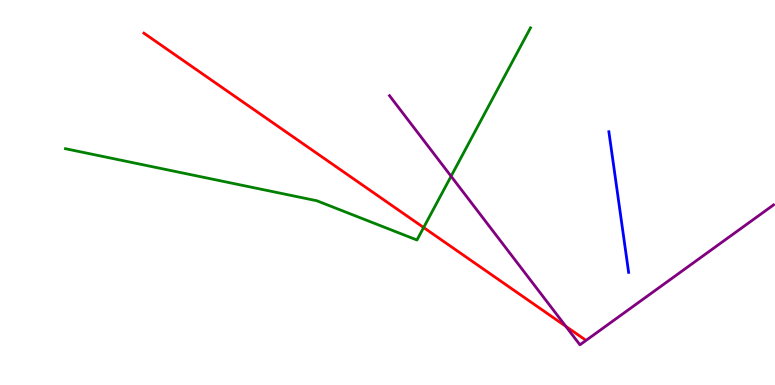[{'lines': ['blue', 'red'], 'intersections': []}, {'lines': ['green', 'red'], 'intersections': [{'x': 5.47, 'y': 4.09}]}, {'lines': ['purple', 'red'], 'intersections': [{'x': 7.3, 'y': 1.52}]}, {'lines': ['blue', 'green'], 'intersections': []}, {'lines': ['blue', 'purple'], 'intersections': []}, {'lines': ['green', 'purple'], 'intersections': [{'x': 5.82, 'y': 5.42}]}]